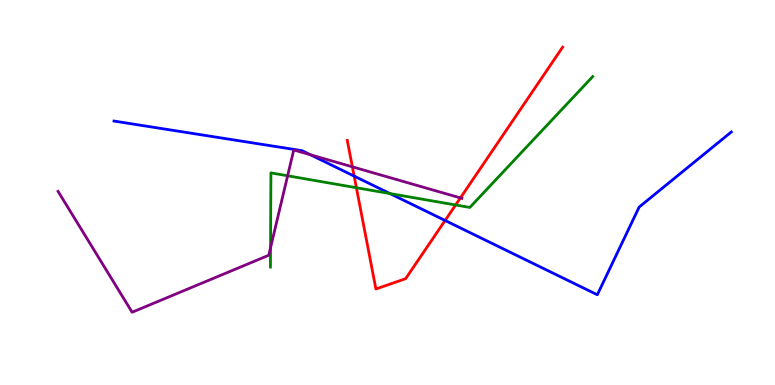[{'lines': ['blue', 'red'], 'intersections': [{'x': 4.57, 'y': 5.43}, {'x': 5.74, 'y': 4.27}]}, {'lines': ['green', 'red'], 'intersections': [{'x': 4.6, 'y': 5.12}, {'x': 5.88, 'y': 4.68}]}, {'lines': ['purple', 'red'], 'intersections': [{'x': 4.55, 'y': 5.67}, {'x': 5.94, 'y': 4.86}]}, {'lines': ['blue', 'green'], 'intersections': [{'x': 5.03, 'y': 4.97}]}, {'lines': ['blue', 'purple'], 'intersections': [{'x': 4.0, 'y': 5.98}]}, {'lines': ['green', 'purple'], 'intersections': [{'x': 3.49, 'y': 3.56}, {'x': 3.71, 'y': 5.43}]}]